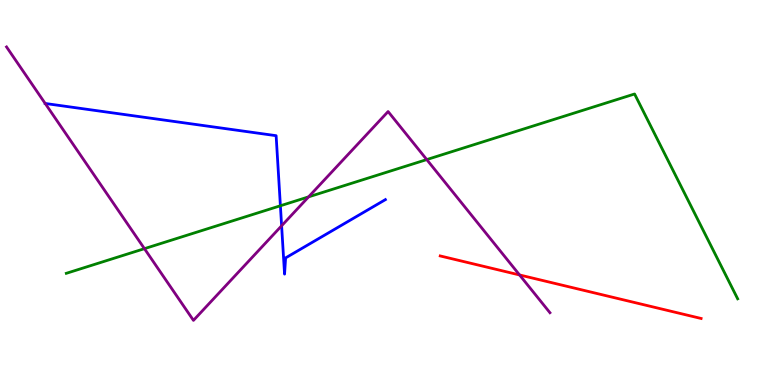[{'lines': ['blue', 'red'], 'intersections': []}, {'lines': ['green', 'red'], 'intersections': []}, {'lines': ['purple', 'red'], 'intersections': [{'x': 6.7, 'y': 2.86}]}, {'lines': ['blue', 'green'], 'intersections': [{'x': 3.62, 'y': 4.66}]}, {'lines': ['blue', 'purple'], 'intersections': [{'x': 0.583, 'y': 7.31}, {'x': 3.63, 'y': 4.14}]}, {'lines': ['green', 'purple'], 'intersections': [{'x': 1.86, 'y': 3.54}, {'x': 3.98, 'y': 4.89}, {'x': 5.51, 'y': 5.86}]}]